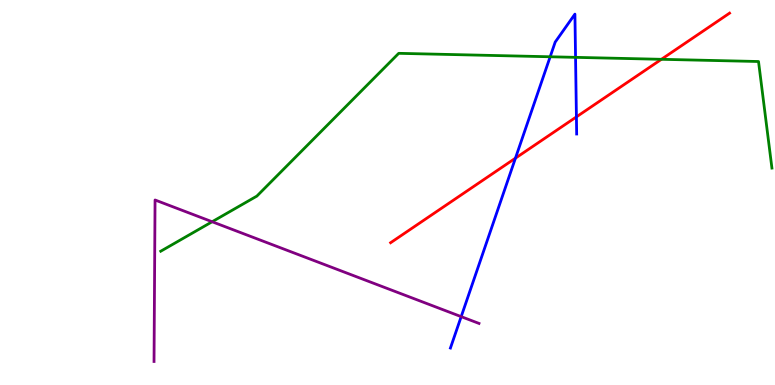[{'lines': ['blue', 'red'], 'intersections': [{'x': 6.65, 'y': 5.89}, {'x': 7.44, 'y': 6.96}]}, {'lines': ['green', 'red'], 'intersections': [{'x': 8.53, 'y': 8.46}]}, {'lines': ['purple', 'red'], 'intersections': []}, {'lines': ['blue', 'green'], 'intersections': [{'x': 7.1, 'y': 8.53}, {'x': 7.43, 'y': 8.51}]}, {'lines': ['blue', 'purple'], 'intersections': [{'x': 5.95, 'y': 1.78}]}, {'lines': ['green', 'purple'], 'intersections': [{'x': 2.74, 'y': 4.24}]}]